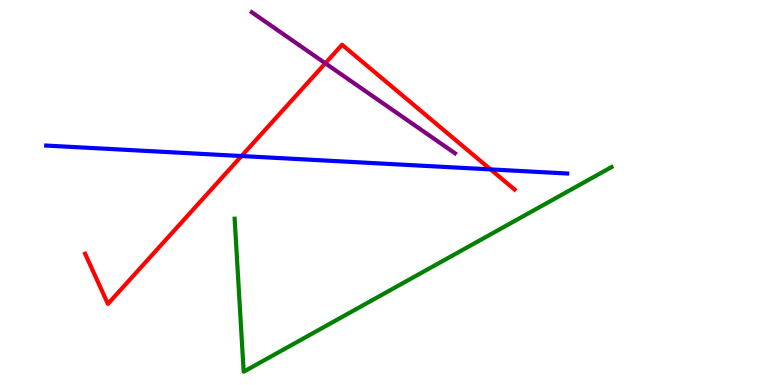[{'lines': ['blue', 'red'], 'intersections': [{'x': 3.12, 'y': 5.95}, {'x': 6.33, 'y': 5.6}]}, {'lines': ['green', 'red'], 'intersections': []}, {'lines': ['purple', 'red'], 'intersections': [{'x': 4.2, 'y': 8.36}]}, {'lines': ['blue', 'green'], 'intersections': []}, {'lines': ['blue', 'purple'], 'intersections': []}, {'lines': ['green', 'purple'], 'intersections': []}]